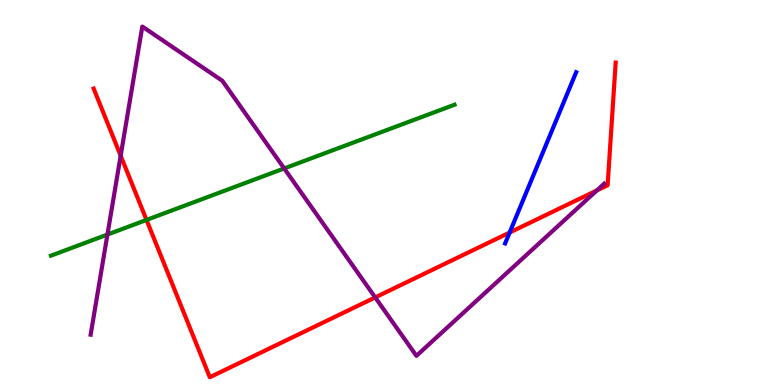[{'lines': ['blue', 'red'], 'intersections': [{'x': 6.58, 'y': 3.96}]}, {'lines': ['green', 'red'], 'intersections': [{'x': 1.89, 'y': 4.29}]}, {'lines': ['purple', 'red'], 'intersections': [{'x': 1.56, 'y': 5.96}, {'x': 4.84, 'y': 2.27}, {'x': 7.7, 'y': 5.05}]}, {'lines': ['blue', 'green'], 'intersections': []}, {'lines': ['blue', 'purple'], 'intersections': []}, {'lines': ['green', 'purple'], 'intersections': [{'x': 1.39, 'y': 3.91}, {'x': 3.67, 'y': 5.62}]}]